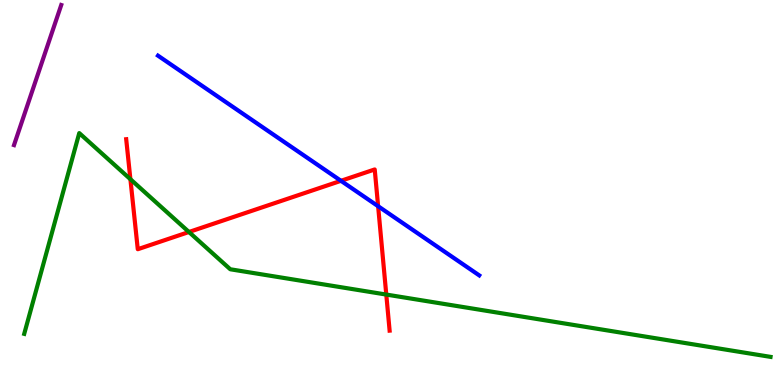[{'lines': ['blue', 'red'], 'intersections': [{'x': 4.4, 'y': 5.3}, {'x': 4.88, 'y': 4.64}]}, {'lines': ['green', 'red'], 'intersections': [{'x': 1.68, 'y': 5.35}, {'x': 2.44, 'y': 3.97}, {'x': 4.98, 'y': 2.35}]}, {'lines': ['purple', 'red'], 'intersections': []}, {'lines': ['blue', 'green'], 'intersections': []}, {'lines': ['blue', 'purple'], 'intersections': []}, {'lines': ['green', 'purple'], 'intersections': []}]